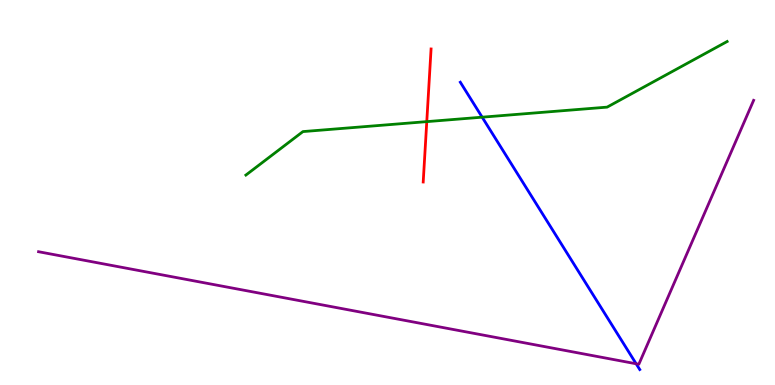[{'lines': ['blue', 'red'], 'intersections': []}, {'lines': ['green', 'red'], 'intersections': [{'x': 5.51, 'y': 6.84}]}, {'lines': ['purple', 'red'], 'intersections': []}, {'lines': ['blue', 'green'], 'intersections': [{'x': 6.22, 'y': 6.96}]}, {'lines': ['blue', 'purple'], 'intersections': [{'x': 8.21, 'y': 0.551}]}, {'lines': ['green', 'purple'], 'intersections': []}]